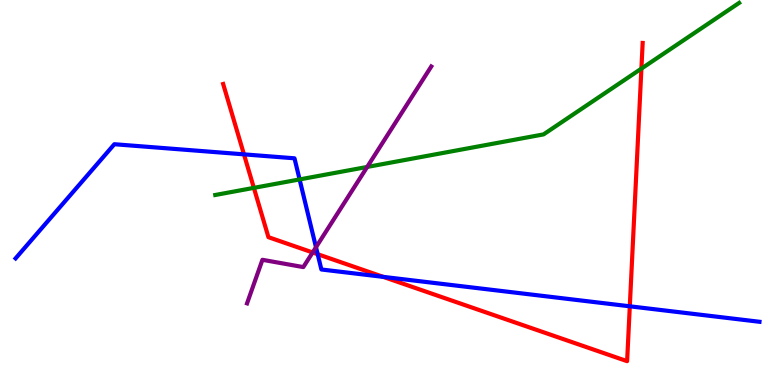[{'lines': ['blue', 'red'], 'intersections': [{'x': 3.15, 'y': 5.99}, {'x': 4.1, 'y': 3.4}, {'x': 4.95, 'y': 2.81}, {'x': 8.13, 'y': 2.04}]}, {'lines': ['green', 'red'], 'intersections': [{'x': 3.28, 'y': 5.12}, {'x': 8.28, 'y': 8.22}]}, {'lines': ['purple', 'red'], 'intersections': [{'x': 4.03, 'y': 3.44}]}, {'lines': ['blue', 'green'], 'intersections': [{'x': 3.87, 'y': 5.34}]}, {'lines': ['blue', 'purple'], 'intersections': [{'x': 4.08, 'y': 3.58}]}, {'lines': ['green', 'purple'], 'intersections': [{'x': 4.74, 'y': 5.66}]}]